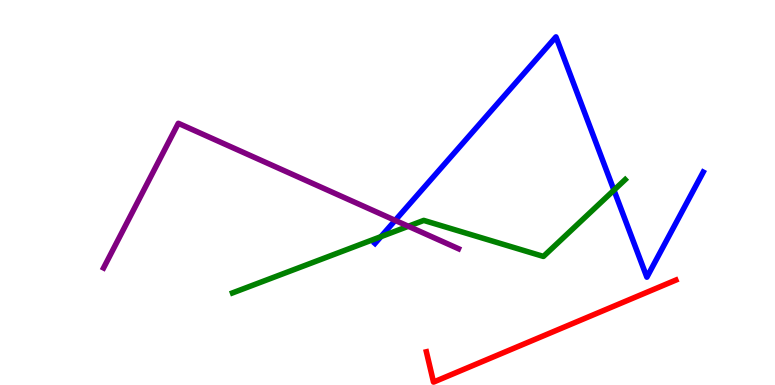[{'lines': ['blue', 'red'], 'intersections': []}, {'lines': ['green', 'red'], 'intersections': []}, {'lines': ['purple', 'red'], 'intersections': []}, {'lines': ['blue', 'green'], 'intersections': [{'x': 4.92, 'y': 3.85}, {'x': 7.92, 'y': 5.06}]}, {'lines': ['blue', 'purple'], 'intersections': [{'x': 5.1, 'y': 4.28}]}, {'lines': ['green', 'purple'], 'intersections': [{'x': 5.27, 'y': 4.12}]}]